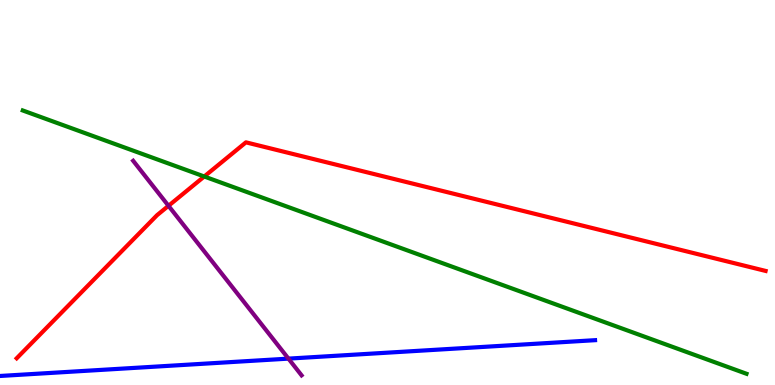[{'lines': ['blue', 'red'], 'intersections': []}, {'lines': ['green', 'red'], 'intersections': [{'x': 2.64, 'y': 5.42}]}, {'lines': ['purple', 'red'], 'intersections': [{'x': 2.17, 'y': 4.65}]}, {'lines': ['blue', 'green'], 'intersections': []}, {'lines': ['blue', 'purple'], 'intersections': [{'x': 3.72, 'y': 0.685}]}, {'lines': ['green', 'purple'], 'intersections': []}]